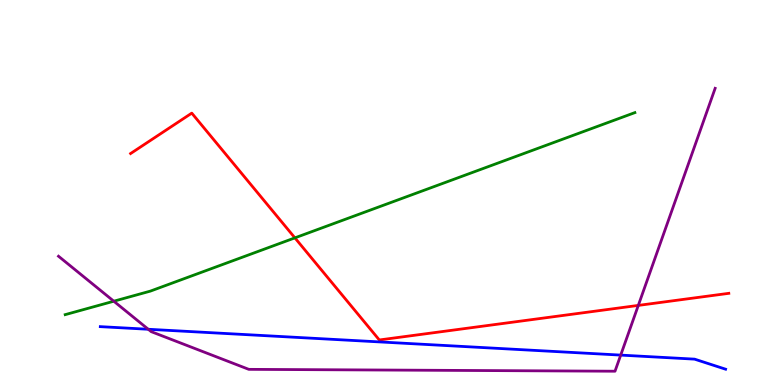[{'lines': ['blue', 'red'], 'intersections': []}, {'lines': ['green', 'red'], 'intersections': [{'x': 3.81, 'y': 3.82}]}, {'lines': ['purple', 'red'], 'intersections': [{'x': 8.24, 'y': 2.07}]}, {'lines': ['blue', 'green'], 'intersections': []}, {'lines': ['blue', 'purple'], 'intersections': [{'x': 1.91, 'y': 1.45}, {'x': 8.01, 'y': 0.777}]}, {'lines': ['green', 'purple'], 'intersections': [{'x': 1.47, 'y': 2.18}]}]